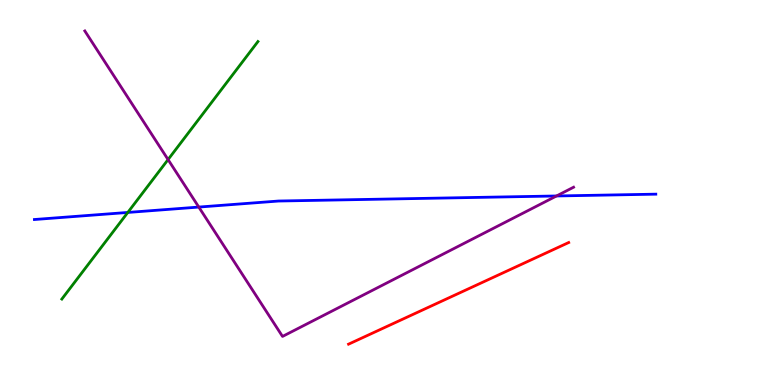[{'lines': ['blue', 'red'], 'intersections': []}, {'lines': ['green', 'red'], 'intersections': []}, {'lines': ['purple', 'red'], 'intersections': []}, {'lines': ['blue', 'green'], 'intersections': [{'x': 1.65, 'y': 4.48}]}, {'lines': ['blue', 'purple'], 'intersections': [{'x': 2.57, 'y': 4.62}, {'x': 7.18, 'y': 4.91}]}, {'lines': ['green', 'purple'], 'intersections': [{'x': 2.17, 'y': 5.86}]}]